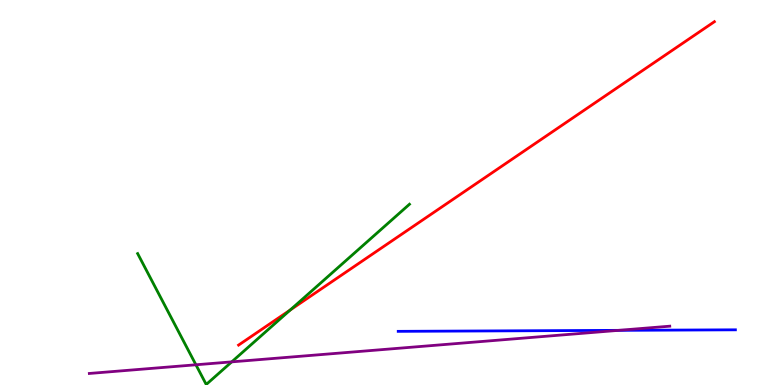[{'lines': ['blue', 'red'], 'intersections': []}, {'lines': ['green', 'red'], 'intersections': [{'x': 3.75, 'y': 1.95}]}, {'lines': ['purple', 'red'], 'intersections': []}, {'lines': ['blue', 'green'], 'intersections': []}, {'lines': ['blue', 'purple'], 'intersections': [{'x': 7.98, 'y': 1.42}]}, {'lines': ['green', 'purple'], 'intersections': [{'x': 2.53, 'y': 0.525}, {'x': 2.99, 'y': 0.601}]}]